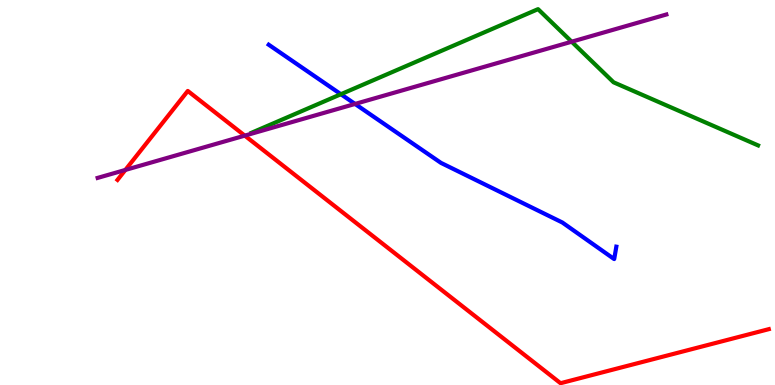[{'lines': ['blue', 'red'], 'intersections': []}, {'lines': ['green', 'red'], 'intersections': []}, {'lines': ['purple', 'red'], 'intersections': [{'x': 1.62, 'y': 5.59}, {'x': 3.16, 'y': 6.48}]}, {'lines': ['blue', 'green'], 'intersections': [{'x': 4.4, 'y': 7.55}]}, {'lines': ['blue', 'purple'], 'intersections': [{'x': 4.58, 'y': 7.3}]}, {'lines': ['green', 'purple'], 'intersections': [{'x': 7.38, 'y': 8.92}]}]